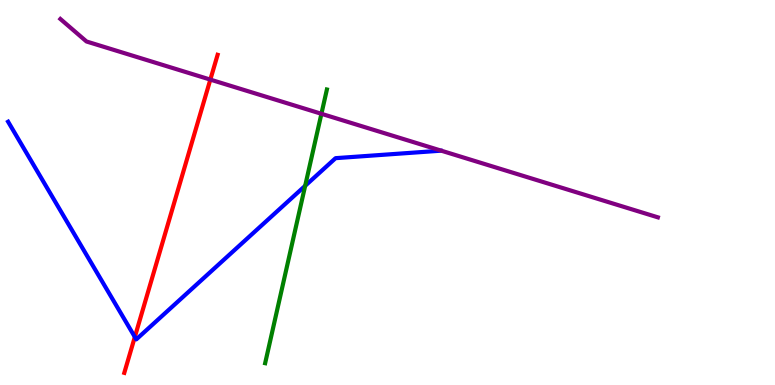[{'lines': ['blue', 'red'], 'intersections': [{'x': 1.74, 'y': 1.25}]}, {'lines': ['green', 'red'], 'intersections': []}, {'lines': ['purple', 'red'], 'intersections': [{'x': 2.71, 'y': 7.93}]}, {'lines': ['blue', 'green'], 'intersections': [{'x': 3.94, 'y': 5.17}]}, {'lines': ['blue', 'purple'], 'intersections': []}, {'lines': ['green', 'purple'], 'intersections': [{'x': 4.15, 'y': 7.04}]}]